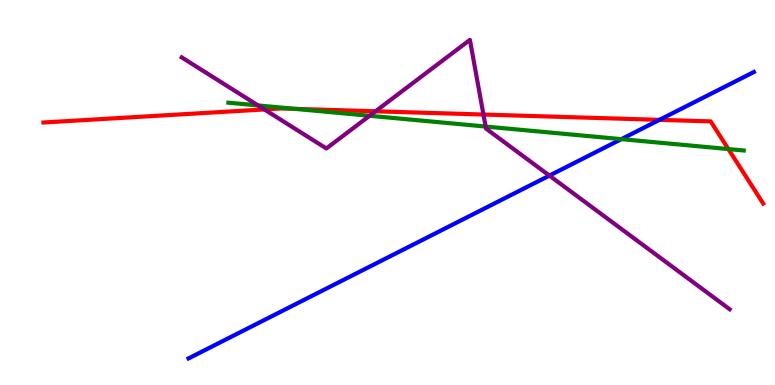[{'lines': ['blue', 'red'], 'intersections': [{'x': 8.51, 'y': 6.89}]}, {'lines': ['green', 'red'], 'intersections': [{'x': 3.81, 'y': 7.17}, {'x': 9.4, 'y': 6.13}]}, {'lines': ['purple', 'red'], 'intersections': [{'x': 3.41, 'y': 7.16}, {'x': 4.85, 'y': 7.11}, {'x': 6.24, 'y': 7.02}]}, {'lines': ['blue', 'green'], 'intersections': [{'x': 8.02, 'y': 6.39}]}, {'lines': ['blue', 'purple'], 'intersections': [{'x': 7.09, 'y': 5.44}]}, {'lines': ['green', 'purple'], 'intersections': [{'x': 3.33, 'y': 7.26}, {'x': 4.77, 'y': 6.99}, {'x': 6.27, 'y': 6.71}]}]